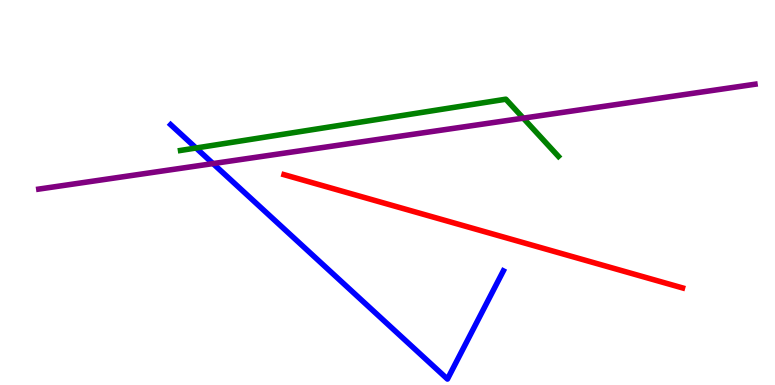[{'lines': ['blue', 'red'], 'intersections': []}, {'lines': ['green', 'red'], 'intersections': []}, {'lines': ['purple', 'red'], 'intersections': []}, {'lines': ['blue', 'green'], 'intersections': [{'x': 2.53, 'y': 6.16}]}, {'lines': ['blue', 'purple'], 'intersections': [{'x': 2.75, 'y': 5.75}]}, {'lines': ['green', 'purple'], 'intersections': [{'x': 6.75, 'y': 6.93}]}]